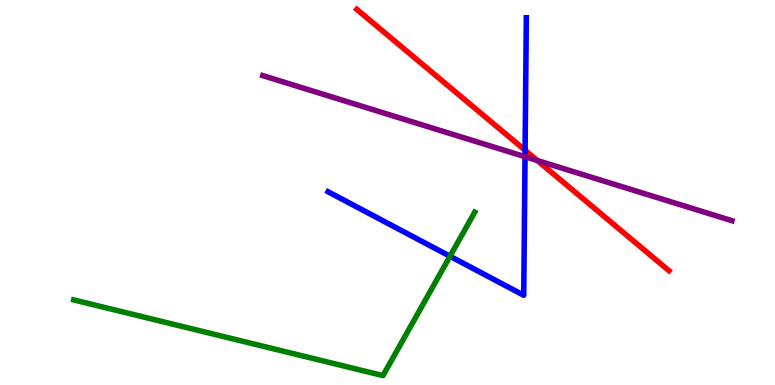[{'lines': ['blue', 'red'], 'intersections': [{'x': 6.78, 'y': 6.1}]}, {'lines': ['green', 'red'], 'intersections': []}, {'lines': ['purple', 'red'], 'intersections': [{'x': 6.93, 'y': 5.83}]}, {'lines': ['blue', 'green'], 'intersections': [{'x': 5.81, 'y': 3.34}]}, {'lines': ['blue', 'purple'], 'intersections': [{'x': 6.77, 'y': 5.93}]}, {'lines': ['green', 'purple'], 'intersections': []}]